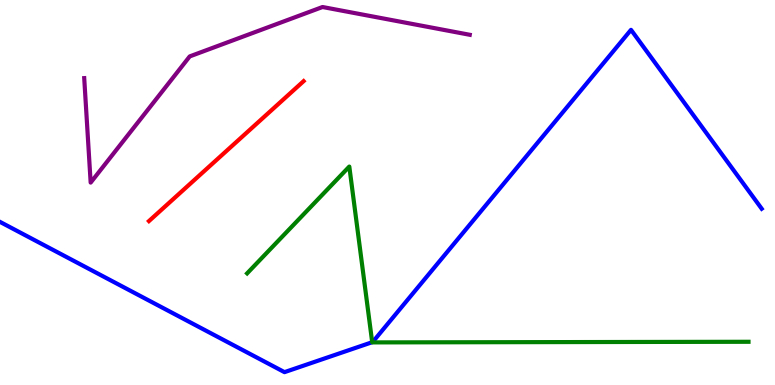[{'lines': ['blue', 'red'], 'intersections': []}, {'lines': ['green', 'red'], 'intersections': []}, {'lines': ['purple', 'red'], 'intersections': []}, {'lines': ['blue', 'green'], 'intersections': [{'x': 4.8, 'y': 1.11}]}, {'lines': ['blue', 'purple'], 'intersections': []}, {'lines': ['green', 'purple'], 'intersections': []}]